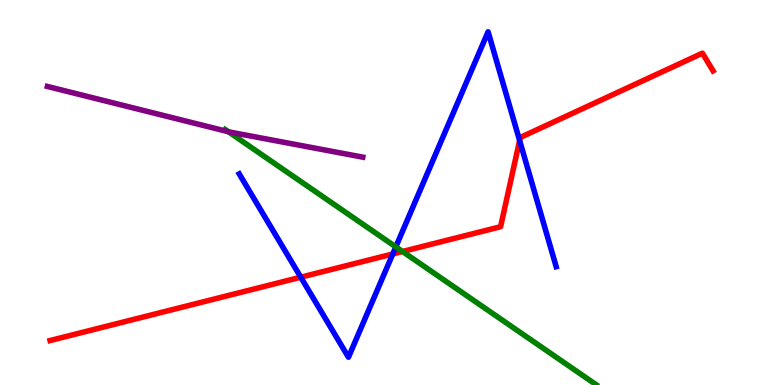[{'lines': ['blue', 'red'], 'intersections': [{'x': 3.88, 'y': 2.8}, {'x': 5.07, 'y': 3.4}, {'x': 6.7, 'y': 6.35}]}, {'lines': ['green', 'red'], 'intersections': [{'x': 5.19, 'y': 3.47}]}, {'lines': ['purple', 'red'], 'intersections': []}, {'lines': ['blue', 'green'], 'intersections': [{'x': 5.11, 'y': 3.59}]}, {'lines': ['blue', 'purple'], 'intersections': []}, {'lines': ['green', 'purple'], 'intersections': [{'x': 2.95, 'y': 6.58}]}]